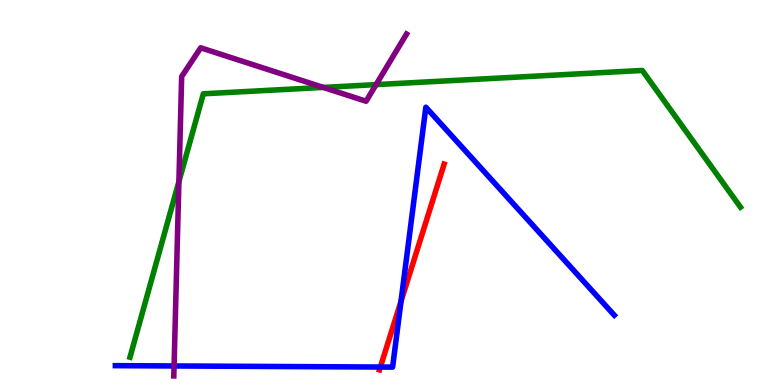[{'lines': ['blue', 'red'], 'intersections': [{'x': 4.91, 'y': 0.467}, {'x': 5.17, 'y': 2.17}]}, {'lines': ['green', 'red'], 'intersections': []}, {'lines': ['purple', 'red'], 'intersections': []}, {'lines': ['blue', 'green'], 'intersections': []}, {'lines': ['blue', 'purple'], 'intersections': [{'x': 2.25, 'y': 0.494}]}, {'lines': ['green', 'purple'], 'intersections': [{'x': 2.31, 'y': 5.28}, {'x': 4.17, 'y': 7.73}, {'x': 4.85, 'y': 7.8}]}]